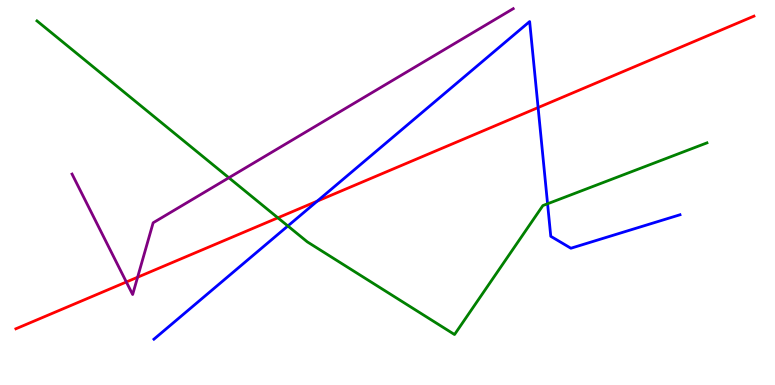[{'lines': ['blue', 'red'], 'intersections': [{'x': 4.09, 'y': 4.78}, {'x': 6.94, 'y': 7.21}]}, {'lines': ['green', 'red'], 'intersections': [{'x': 3.59, 'y': 4.34}]}, {'lines': ['purple', 'red'], 'intersections': [{'x': 1.63, 'y': 2.68}, {'x': 1.78, 'y': 2.8}]}, {'lines': ['blue', 'green'], 'intersections': [{'x': 3.71, 'y': 4.13}, {'x': 7.07, 'y': 4.71}]}, {'lines': ['blue', 'purple'], 'intersections': []}, {'lines': ['green', 'purple'], 'intersections': [{'x': 2.95, 'y': 5.38}]}]